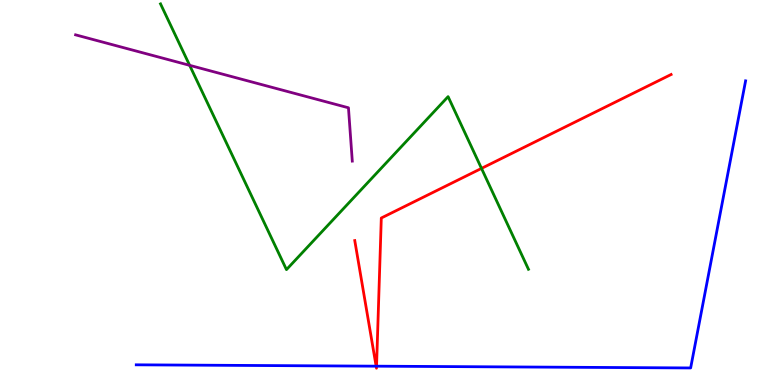[{'lines': ['blue', 'red'], 'intersections': [{'x': 4.85, 'y': 0.489}, {'x': 4.86, 'y': 0.489}]}, {'lines': ['green', 'red'], 'intersections': [{'x': 6.21, 'y': 5.63}]}, {'lines': ['purple', 'red'], 'intersections': []}, {'lines': ['blue', 'green'], 'intersections': []}, {'lines': ['blue', 'purple'], 'intersections': []}, {'lines': ['green', 'purple'], 'intersections': [{'x': 2.45, 'y': 8.3}]}]